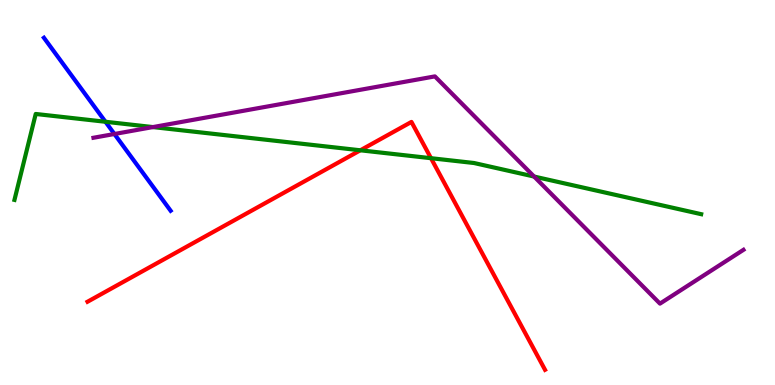[{'lines': ['blue', 'red'], 'intersections': []}, {'lines': ['green', 'red'], 'intersections': [{'x': 4.65, 'y': 6.1}, {'x': 5.56, 'y': 5.89}]}, {'lines': ['purple', 'red'], 'intersections': []}, {'lines': ['blue', 'green'], 'intersections': [{'x': 1.36, 'y': 6.84}]}, {'lines': ['blue', 'purple'], 'intersections': [{'x': 1.48, 'y': 6.52}]}, {'lines': ['green', 'purple'], 'intersections': [{'x': 1.97, 'y': 6.7}, {'x': 6.89, 'y': 5.41}]}]